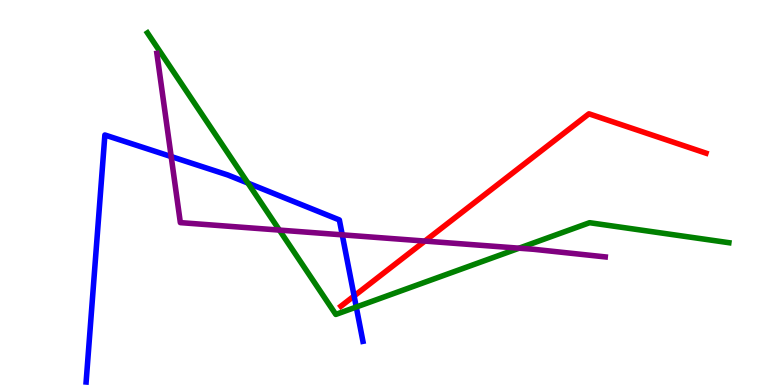[{'lines': ['blue', 'red'], 'intersections': [{'x': 4.57, 'y': 2.31}]}, {'lines': ['green', 'red'], 'intersections': []}, {'lines': ['purple', 'red'], 'intersections': [{'x': 5.48, 'y': 3.74}]}, {'lines': ['blue', 'green'], 'intersections': [{'x': 3.2, 'y': 5.24}, {'x': 4.6, 'y': 2.03}]}, {'lines': ['blue', 'purple'], 'intersections': [{'x': 2.21, 'y': 5.93}, {'x': 4.42, 'y': 3.9}]}, {'lines': ['green', 'purple'], 'intersections': [{'x': 3.6, 'y': 4.02}, {'x': 6.7, 'y': 3.55}]}]